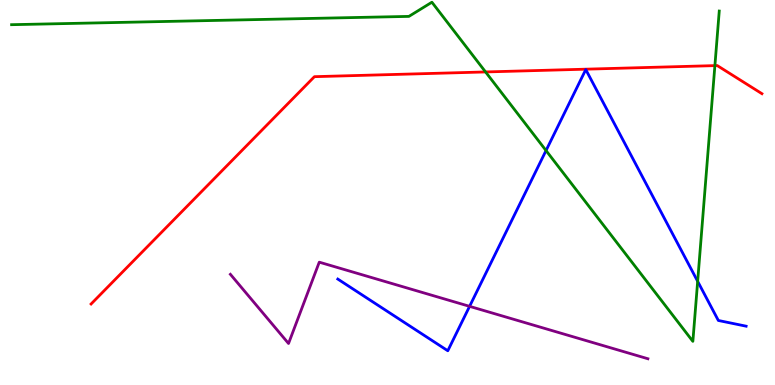[{'lines': ['blue', 'red'], 'intersections': []}, {'lines': ['green', 'red'], 'intersections': [{'x': 6.27, 'y': 8.13}, {'x': 9.22, 'y': 8.3}]}, {'lines': ['purple', 'red'], 'intersections': []}, {'lines': ['blue', 'green'], 'intersections': [{'x': 7.05, 'y': 6.09}, {'x': 9.0, 'y': 2.69}]}, {'lines': ['blue', 'purple'], 'intersections': [{'x': 6.06, 'y': 2.04}]}, {'lines': ['green', 'purple'], 'intersections': []}]